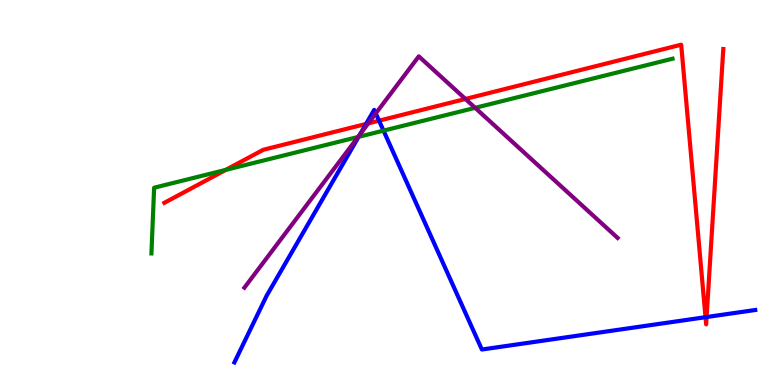[{'lines': ['blue', 'red'], 'intersections': [{'x': 4.72, 'y': 6.78}, {'x': 4.89, 'y': 6.87}, {'x': 9.1, 'y': 1.76}, {'x': 9.12, 'y': 1.77}]}, {'lines': ['green', 'red'], 'intersections': [{'x': 2.91, 'y': 5.59}]}, {'lines': ['purple', 'red'], 'intersections': [{'x': 4.75, 'y': 6.8}, {'x': 6.01, 'y': 7.43}]}, {'lines': ['blue', 'green'], 'intersections': [{'x': 4.63, 'y': 6.45}, {'x': 4.95, 'y': 6.61}]}, {'lines': ['blue', 'purple'], 'intersections': [{'x': 4.65, 'y': 6.52}, {'x': 4.85, 'y': 7.05}]}, {'lines': ['green', 'purple'], 'intersections': [{'x': 4.62, 'y': 6.44}, {'x': 6.13, 'y': 7.2}]}]